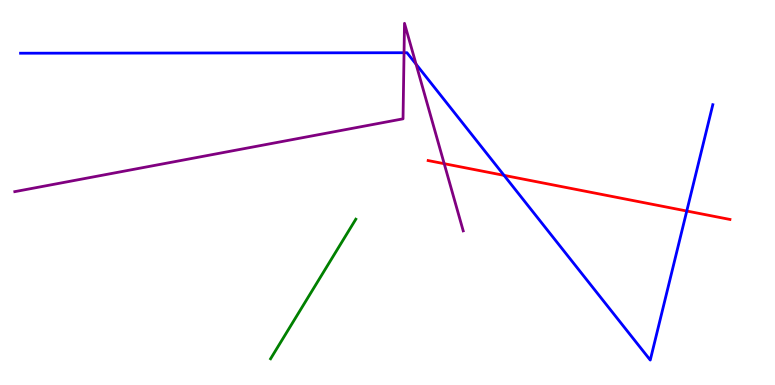[{'lines': ['blue', 'red'], 'intersections': [{'x': 6.5, 'y': 5.44}, {'x': 8.86, 'y': 4.52}]}, {'lines': ['green', 'red'], 'intersections': []}, {'lines': ['purple', 'red'], 'intersections': [{'x': 5.73, 'y': 5.75}]}, {'lines': ['blue', 'green'], 'intersections': []}, {'lines': ['blue', 'purple'], 'intersections': [{'x': 5.21, 'y': 8.63}, {'x': 5.37, 'y': 8.33}]}, {'lines': ['green', 'purple'], 'intersections': []}]